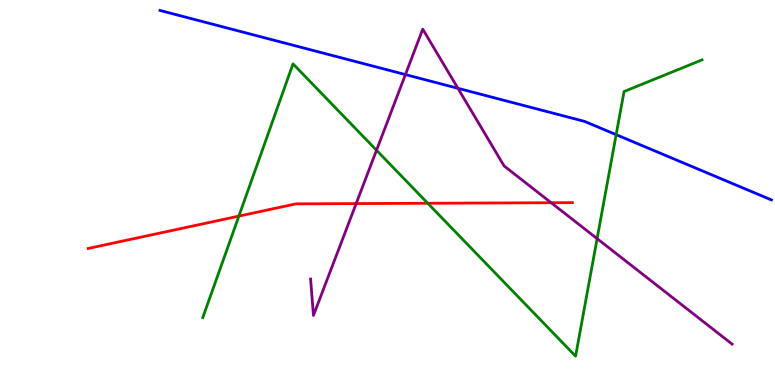[{'lines': ['blue', 'red'], 'intersections': []}, {'lines': ['green', 'red'], 'intersections': [{'x': 3.08, 'y': 4.39}, {'x': 5.52, 'y': 4.72}]}, {'lines': ['purple', 'red'], 'intersections': [{'x': 4.6, 'y': 4.71}, {'x': 7.11, 'y': 4.73}]}, {'lines': ['blue', 'green'], 'intersections': [{'x': 7.95, 'y': 6.5}]}, {'lines': ['blue', 'purple'], 'intersections': [{'x': 5.23, 'y': 8.06}, {'x': 5.91, 'y': 7.71}]}, {'lines': ['green', 'purple'], 'intersections': [{'x': 4.86, 'y': 6.1}, {'x': 7.7, 'y': 3.8}]}]